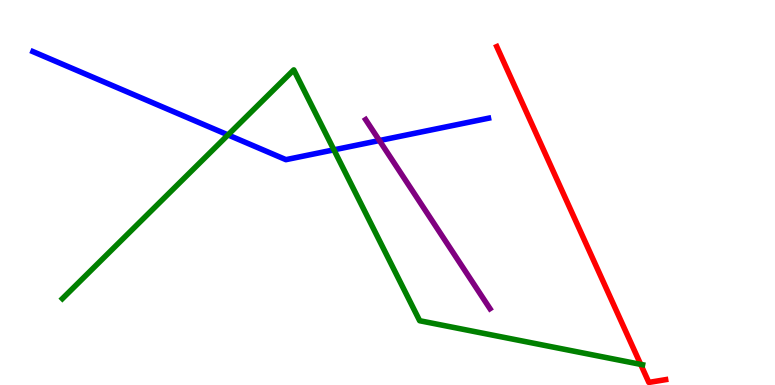[{'lines': ['blue', 'red'], 'intersections': []}, {'lines': ['green', 'red'], 'intersections': [{'x': 8.27, 'y': 0.536}]}, {'lines': ['purple', 'red'], 'intersections': []}, {'lines': ['blue', 'green'], 'intersections': [{'x': 2.94, 'y': 6.5}, {'x': 4.31, 'y': 6.11}]}, {'lines': ['blue', 'purple'], 'intersections': [{'x': 4.9, 'y': 6.35}]}, {'lines': ['green', 'purple'], 'intersections': []}]